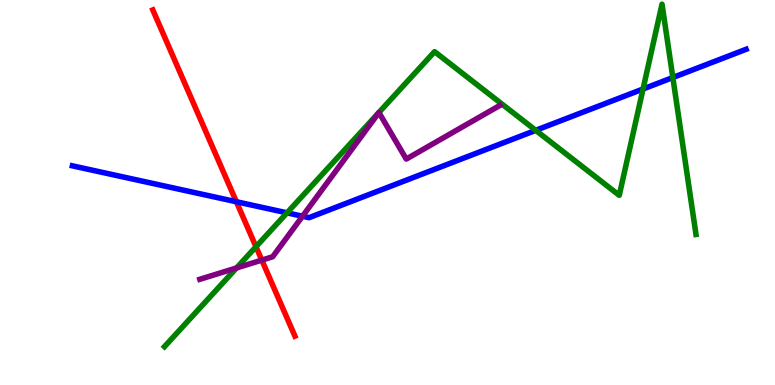[{'lines': ['blue', 'red'], 'intersections': [{'x': 3.05, 'y': 4.76}]}, {'lines': ['green', 'red'], 'intersections': [{'x': 3.3, 'y': 3.59}]}, {'lines': ['purple', 'red'], 'intersections': [{'x': 3.38, 'y': 3.24}]}, {'lines': ['blue', 'green'], 'intersections': [{'x': 3.7, 'y': 4.47}, {'x': 6.91, 'y': 6.61}, {'x': 8.3, 'y': 7.69}, {'x': 8.68, 'y': 7.99}]}, {'lines': ['blue', 'purple'], 'intersections': [{'x': 3.9, 'y': 4.38}]}, {'lines': ['green', 'purple'], 'intersections': [{'x': 3.05, 'y': 3.04}]}]